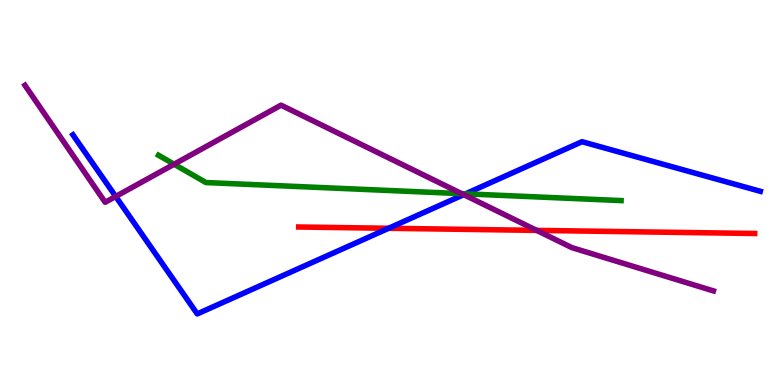[{'lines': ['blue', 'red'], 'intersections': [{'x': 5.01, 'y': 4.07}]}, {'lines': ['green', 'red'], 'intersections': []}, {'lines': ['purple', 'red'], 'intersections': [{'x': 6.92, 'y': 4.02}]}, {'lines': ['blue', 'green'], 'intersections': [{'x': 6.01, 'y': 4.97}]}, {'lines': ['blue', 'purple'], 'intersections': [{'x': 1.49, 'y': 4.9}, {'x': 5.98, 'y': 4.94}]}, {'lines': ['green', 'purple'], 'intersections': [{'x': 2.25, 'y': 5.73}, {'x': 5.96, 'y': 4.97}]}]